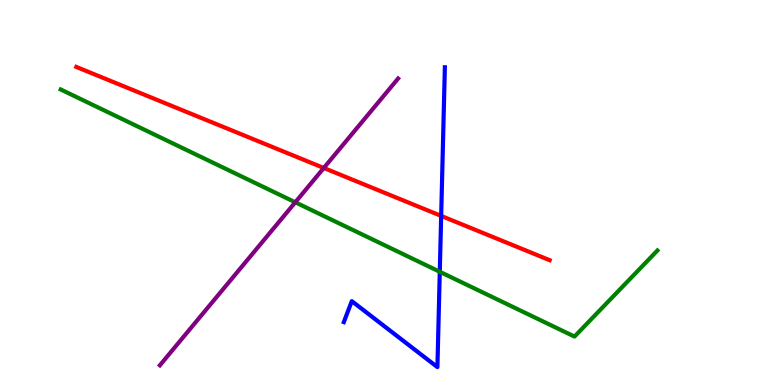[{'lines': ['blue', 'red'], 'intersections': [{'x': 5.69, 'y': 4.39}]}, {'lines': ['green', 'red'], 'intersections': []}, {'lines': ['purple', 'red'], 'intersections': [{'x': 4.18, 'y': 5.64}]}, {'lines': ['blue', 'green'], 'intersections': [{'x': 5.67, 'y': 2.94}]}, {'lines': ['blue', 'purple'], 'intersections': []}, {'lines': ['green', 'purple'], 'intersections': [{'x': 3.81, 'y': 4.75}]}]